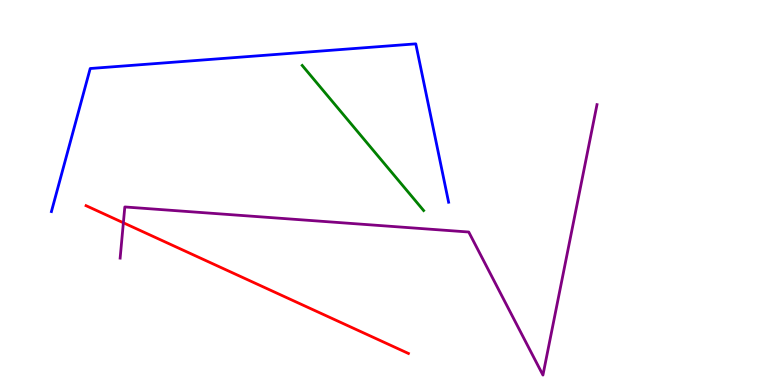[{'lines': ['blue', 'red'], 'intersections': []}, {'lines': ['green', 'red'], 'intersections': []}, {'lines': ['purple', 'red'], 'intersections': [{'x': 1.59, 'y': 4.21}]}, {'lines': ['blue', 'green'], 'intersections': []}, {'lines': ['blue', 'purple'], 'intersections': []}, {'lines': ['green', 'purple'], 'intersections': []}]